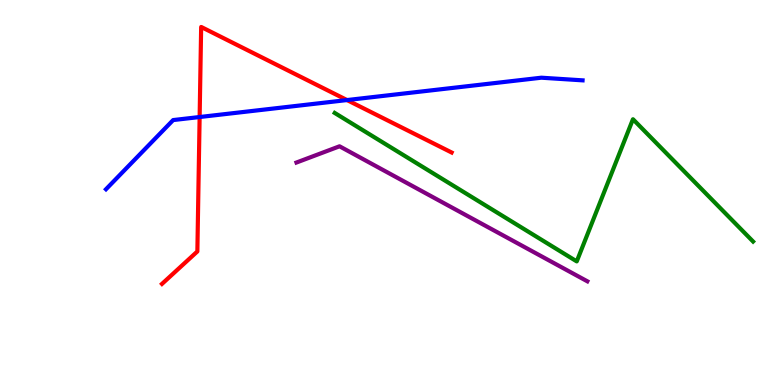[{'lines': ['blue', 'red'], 'intersections': [{'x': 2.58, 'y': 6.96}, {'x': 4.48, 'y': 7.4}]}, {'lines': ['green', 'red'], 'intersections': []}, {'lines': ['purple', 'red'], 'intersections': []}, {'lines': ['blue', 'green'], 'intersections': []}, {'lines': ['blue', 'purple'], 'intersections': []}, {'lines': ['green', 'purple'], 'intersections': []}]